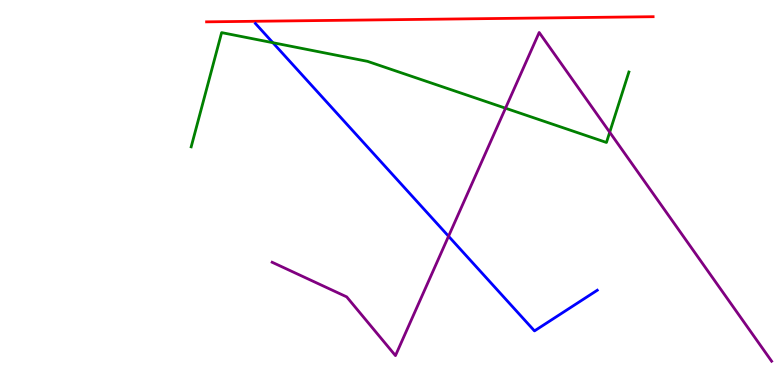[{'lines': ['blue', 'red'], 'intersections': []}, {'lines': ['green', 'red'], 'intersections': []}, {'lines': ['purple', 'red'], 'intersections': []}, {'lines': ['blue', 'green'], 'intersections': [{'x': 3.52, 'y': 8.89}]}, {'lines': ['blue', 'purple'], 'intersections': [{'x': 5.79, 'y': 3.86}]}, {'lines': ['green', 'purple'], 'intersections': [{'x': 6.52, 'y': 7.19}, {'x': 7.87, 'y': 6.57}]}]